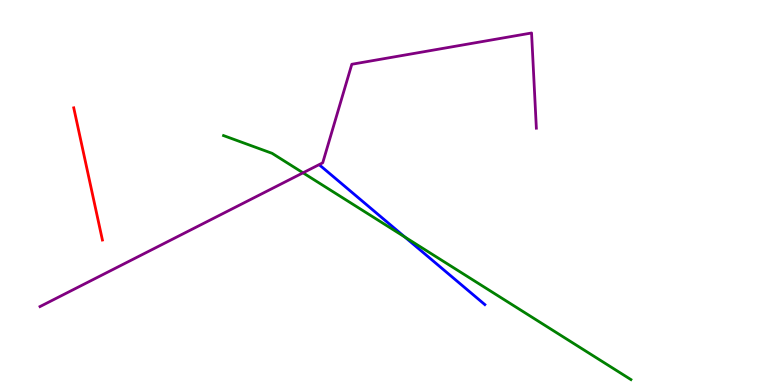[{'lines': ['blue', 'red'], 'intersections': []}, {'lines': ['green', 'red'], 'intersections': []}, {'lines': ['purple', 'red'], 'intersections': []}, {'lines': ['blue', 'green'], 'intersections': [{'x': 5.22, 'y': 3.84}]}, {'lines': ['blue', 'purple'], 'intersections': []}, {'lines': ['green', 'purple'], 'intersections': [{'x': 3.91, 'y': 5.51}]}]